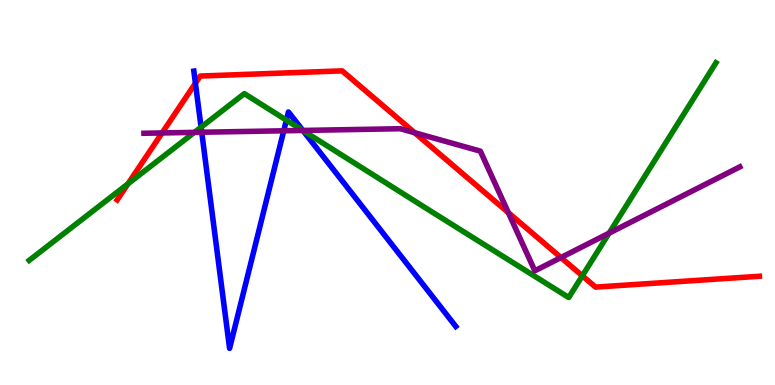[{'lines': ['blue', 'red'], 'intersections': [{'x': 2.52, 'y': 7.84}]}, {'lines': ['green', 'red'], 'intersections': [{'x': 1.65, 'y': 5.23}, {'x': 7.51, 'y': 2.84}]}, {'lines': ['purple', 'red'], 'intersections': [{'x': 2.09, 'y': 6.55}, {'x': 5.35, 'y': 6.55}, {'x': 6.56, 'y': 4.48}, {'x': 7.24, 'y': 3.31}]}, {'lines': ['blue', 'green'], 'intersections': [{'x': 2.59, 'y': 6.7}, {'x': 3.7, 'y': 6.88}, {'x': 3.91, 'y': 6.61}]}, {'lines': ['blue', 'purple'], 'intersections': [{'x': 2.6, 'y': 6.57}, {'x': 3.66, 'y': 6.6}, {'x': 3.91, 'y': 6.61}]}, {'lines': ['green', 'purple'], 'intersections': [{'x': 2.51, 'y': 6.56}, {'x': 3.91, 'y': 6.61}, {'x': 7.86, 'y': 3.94}]}]